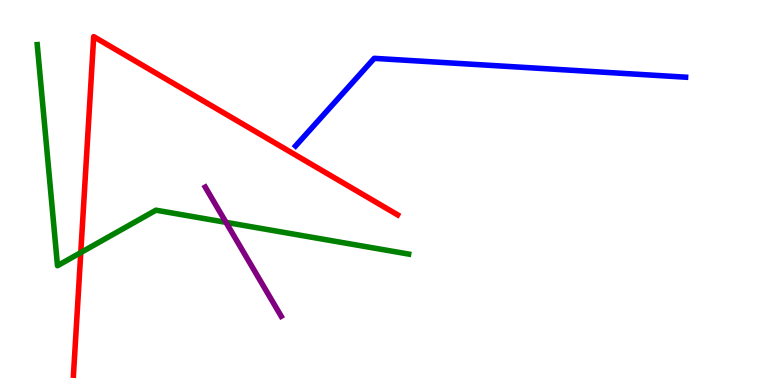[{'lines': ['blue', 'red'], 'intersections': []}, {'lines': ['green', 'red'], 'intersections': [{'x': 1.04, 'y': 3.44}]}, {'lines': ['purple', 'red'], 'intersections': []}, {'lines': ['blue', 'green'], 'intersections': []}, {'lines': ['blue', 'purple'], 'intersections': []}, {'lines': ['green', 'purple'], 'intersections': [{'x': 2.92, 'y': 4.22}]}]